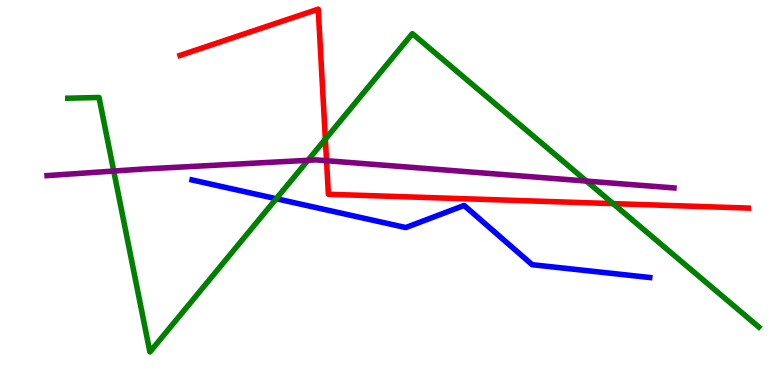[{'lines': ['blue', 'red'], 'intersections': []}, {'lines': ['green', 'red'], 'intersections': [{'x': 4.2, 'y': 6.39}, {'x': 7.91, 'y': 4.71}]}, {'lines': ['purple', 'red'], 'intersections': [{'x': 4.21, 'y': 5.83}]}, {'lines': ['blue', 'green'], 'intersections': [{'x': 3.56, 'y': 4.84}]}, {'lines': ['blue', 'purple'], 'intersections': []}, {'lines': ['green', 'purple'], 'intersections': [{'x': 1.47, 'y': 5.56}, {'x': 3.97, 'y': 5.84}, {'x': 7.57, 'y': 5.3}]}]